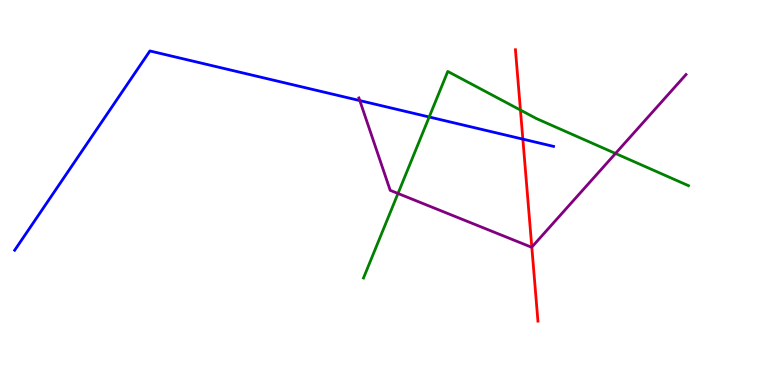[{'lines': ['blue', 'red'], 'intersections': [{'x': 6.75, 'y': 6.39}]}, {'lines': ['green', 'red'], 'intersections': [{'x': 6.72, 'y': 7.14}]}, {'lines': ['purple', 'red'], 'intersections': [{'x': 6.86, 'y': 3.58}]}, {'lines': ['blue', 'green'], 'intersections': [{'x': 5.54, 'y': 6.96}]}, {'lines': ['blue', 'purple'], 'intersections': [{'x': 4.64, 'y': 7.39}]}, {'lines': ['green', 'purple'], 'intersections': [{'x': 5.14, 'y': 4.97}, {'x': 7.94, 'y': 6.01}]}]